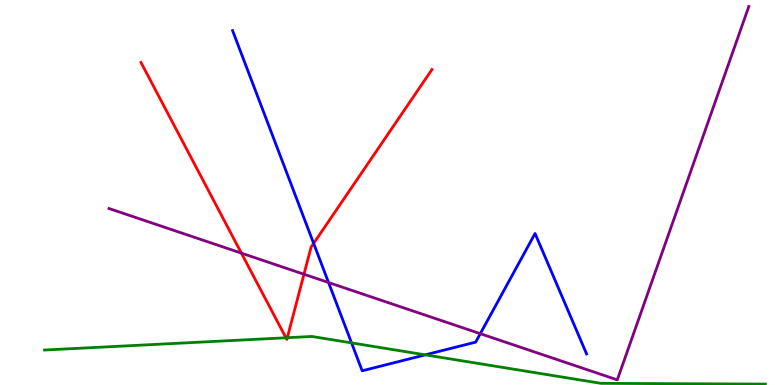[{'lines': ['blue', 'red'], 'intersections': [{'x': 4.05, 'y': 3.68}]}, {'lines': ['green', 'red'], 'intersections': [{'x': 3.69, 'y': 1.23}, {'x': 3.71, 'y': 1.23}]}, {'lines': ['purple', 'red'], 'intersections': [{'x': 3.11, 'y': 3.42}, {'x': 3.92, 'y': 2.88}]}, {'lines': ['blue', 'green'], 'intersections': [{'x': 4.54, 'y': 1.09}, {'x': 5.49, 'y': 0.783}]}, {'lines': ['blue', 'purple'], 'intersections': [{'x': 4.24, 'y': 2.66}, {'x': 6.2, 'y': 1.33}]}, {'lines': ['green', 'purple'], 'intersections': []}]